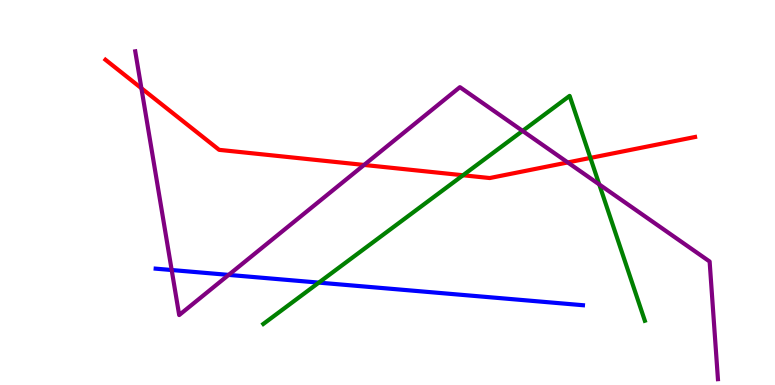[{'lines': ['blue', 'red'], 'intersections': []}, {'lines': ['green', 'red'], 'intersections': [{'x': 5.97, 'y': 5.45}, {'x': 7.62, 'y': 5.9}]}, {'lines': ['purple', 'red'], 'intersections': [{'x': 1.82, 'y': 7.71}, {'x': 4.7, 'y': 5.72}, {'x': 7.33, 'y': 5.78}]}, {'lines': ['blue', 'green'], 'intersections': [{'x': 4.11, 'y': 2.66}]}, {'lines': ['blue', 'purple'], 'intersections': [{'x': 2.22, 'y': 2.99}, {'x': 2.95, 'y': 2.86}]}, {'lines': ['green', 'purple'], 'intersections': [{'x': 6.74, 'y': 6.6}, {'x': 7.73, 'y': 5.21}]}]